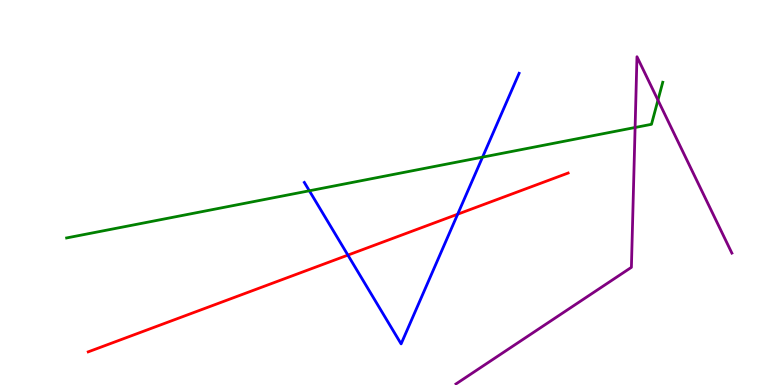[{'lines': ['blue', 'red'], 'intersections': [{'x': 4.49, 'y': 3.37}, {'x': 5.91, 'y': 4.44}]}, {'lines': ['green', 'red'], 'intersections': []}, {'lines': ['purple', 'red'], 'intersections': []}, {'lines': ['blue', 'green'], 'intersections': [{'x': 3.99, 'y': 5.04}, {'x': 6.23, 'y': 5.92}]}, {'lines': ['blue', 'purple'], 'intersections': []}, {'lines': ['green', 'purple'], 'intersections': [{'x': 8.19, 'y': 6.69}, {'x': 8.49, 'y': 7.4}]}]